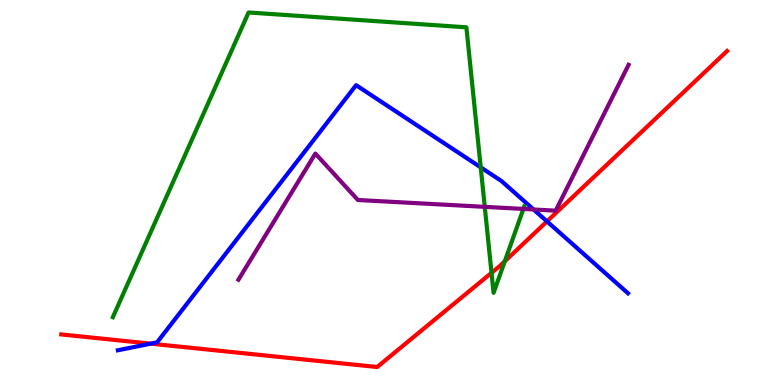[{'lines': ['blue', 'red'], 'intersections': [{'x': 1.94, 'y': 1.07}, {'x': 7.06, 'y': 4.25}]}, {'lines': ['green', 'red'], 'intersections': [{'x': 6.34, 'y': 2.91}, {'x': 6.51, 'y': 3.21}]}, {'lines': ['purple', 'red'], 'intersections': []}, {'lines': ['blue', 'green'], 'intersections': [{'x': 6.2, 'y': 5.65}]}, {'lines': ['blue', 'purple'], 'intersections': [{'x': 6.88, 'y': 4.56}]}, {'lines': ['green', 'purple'], 'intersections': [{'x': 6.26, 'y': 4.63}, {'x': 6.75, 'y': 4.57}]}]